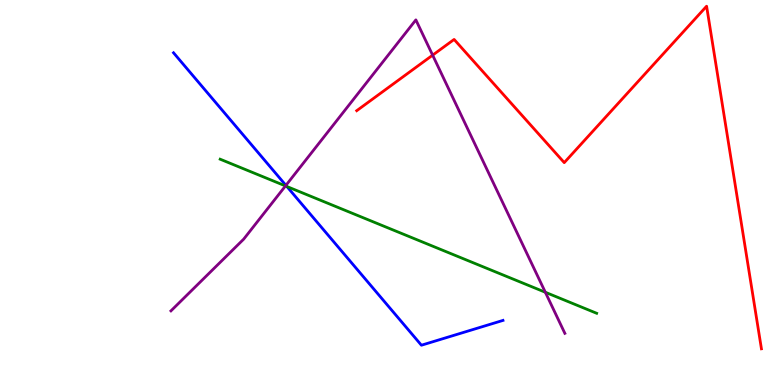[{'lines': ['blue', 'red'], 'intersections': []}, {'lines': ['green', 'red'], 'intersections': []}, {'lines': ['purple', 'red'], 'intersections': [{'x': 5.58, 'y': 8.57}]}, {'lines': ['blue', 'green'], 'intersections': [{'x': 3.7, 'y': 5.16}]}, {'lines': ['blue', 'purple'], 'intersections': [{'x': 3.69, 'y': 5.19}]}, {'lines': ['green', 'purple'], 'intersections': [{'x': 3.68, 'y': 5.17}, {'x': 7.04, 'y': 2.41}]}]